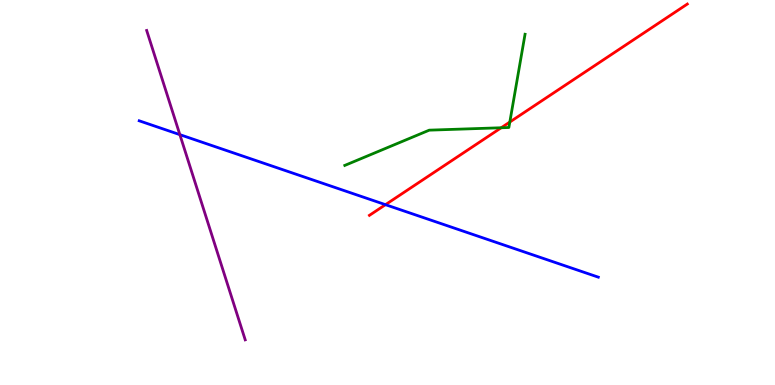[{'lines': ['blue', 'red'], 'intersections': [{'x': 4.97, 'y': 4.68}]}, {'lines': ['green', 'red'], 'intersections': [{'x': 6.47, 'y': 6.68}, {'x': 6.58, 'y': 6.83}]}, {'lines': ['purple', 'red'], 'intersections': []}, {'lines': ['blue', 'green'], 'intersections': []}, {'lines': ['blue', 'purple'], 'intersections': [{'x': 2.32, 'y': 6.5}]}, {'lines': ['green', 'purple'], 'intersections': []}]